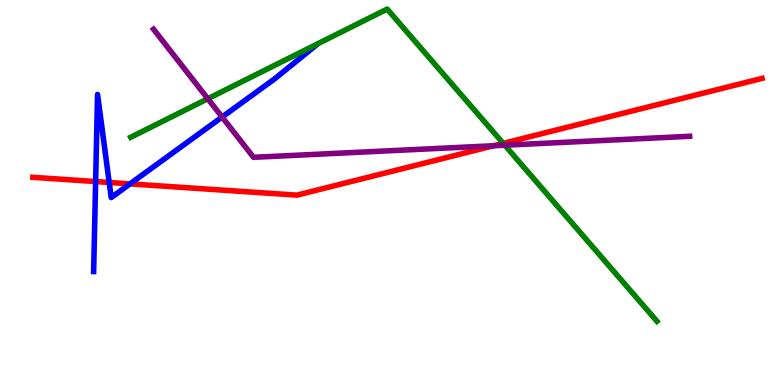[{'lines': ['blue', 'red'], 'intersections': [{'x': 1.23, 'y': 5.28}, {'x': 1.41, 'y': 5.26}, {'x': 1.68, 'y': 5.22}]}, {'lines': ['green', 'red'], 'intersections': [{'x': 6.49, 'y': 6.28}]}, {'lines': ['purple', 'red'], 'intersections': [{'x': 6.37, 'y': 6.21}]}, {'lines': ['blue', 'green'], 'intersections': []}, {'lines': ['blue', 'purple'], 'intersections': [{'x': 2.87, 'y': 6.96}]}, {'lines': ['green', 'purple'], 'intersections': [{'x': 2.68, 'y': 7.44}, {'x': 6.51, 'y': 6.23}]}]